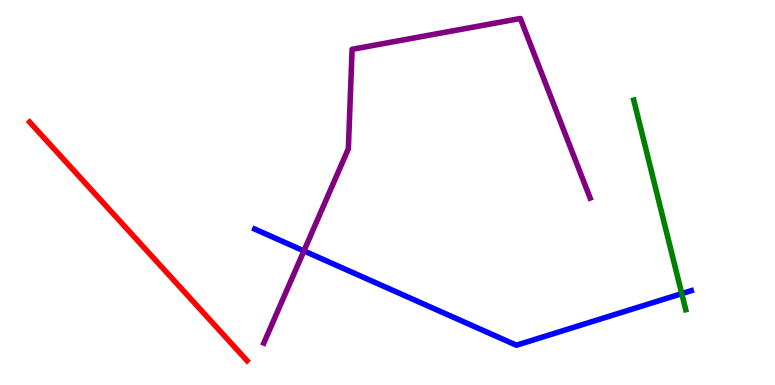[{'lines': ['blue', 'red'], 'intersections': []}, {'lines': ['green', 'red'], 'intersections': []}, {'lines': ['purple', 'red'], 'intersections': []}, {'lines': ['blue', 'green'], 'intersections': [{'x': 8.8, 'y': 2.37}]}, {'lines': ['blue', 'purple'], 'intersections': [{'x': 3.92, 'y': 3.48}]}, {'lines': ['green', 'purple'], 'intersections': []}]